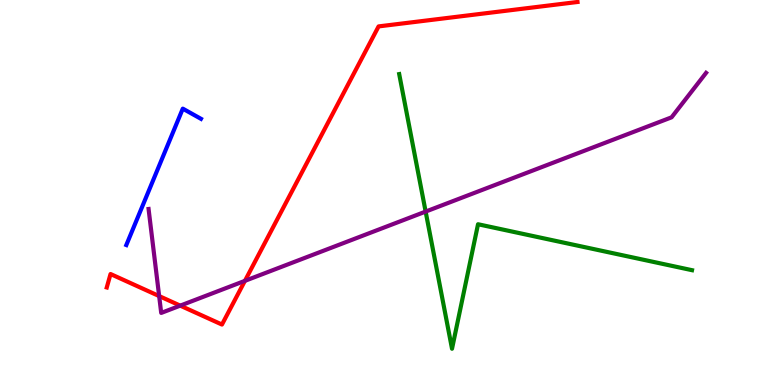[{'lines': ['blue', 'red'], 'intersections': []}, {'lines': ['green', 'red'], 'intersections': []}, {'lines': ['purple', 'red'], 'intersections': [{'x': 2.05, 'y': 2.31}, {'x': 2.33, 'y': 2.06}, {'x': 3.16, 'y': 2.71}]}, {'lines': ['blue', 'green'], 'intersections': []}, {'lines': ['blue', 'purple'], 'intersections': []}, {'lines': ['green', 'purple'], 'intersections': [{'x': 5.49, 'y': 4.5}]}]